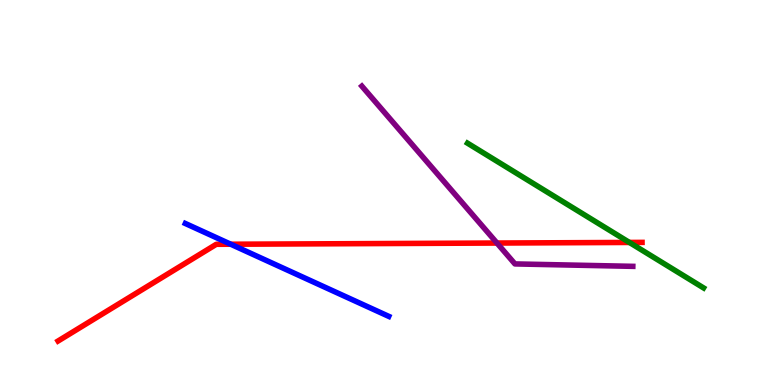[{'lines': ['blue', 'red'], 'intersections': [{'x': 2.98, 'y': 3.66}]}, {'lines': ['green', 'red'], 'intersections': [{'x': 8.12, 'y': 3.7}]}, {'lines': ['purple', 'red'], 'intersections': [{'x': 6.41, 'y': 3.69}]}, {'lines': ['blue', 'green'], 'intersections': []}, {'lines': ['blue', 'purple'], 'intersections': []}, {'lines': ['green', 'purple'], 'intersections': []}]